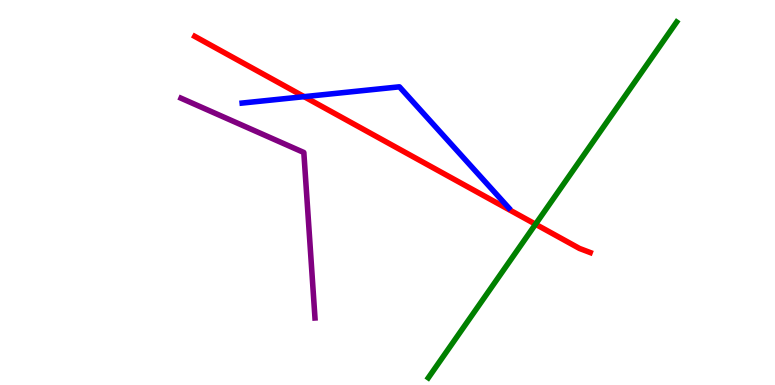[{'lines': ['blue', 'red'], 'intersections': [{'x': 3.92, 'y': 7.49}]}, {'lines': ['green', 'red'], 'intersections': [{'x': 6.91, 'y': 4.18}]}, {'lines': ['purple', 'red'], 'intersections': []}, {'lines': ['blue', 'green'], 'intersections': []}, {'lines': ['blue', 'purple'], 'intersections': []}, {'lines': ['green', 'purple'], 'intersections': []}]